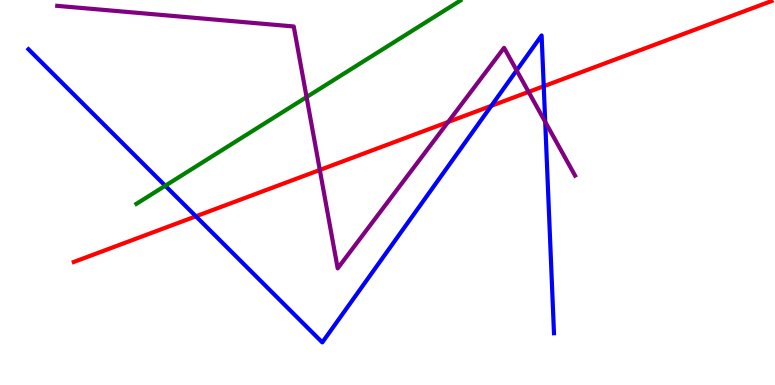[{'lines': ['blue', 'red'], 'intersections': [{'x': 2.53, 'y': 4.38}, {'x': 6.34, 'y': 7.25}, {'x': 7.02, 'y': 7.76}]}, {'lines': ['green', 'red'], 'intersections': []}, {'lines': ['purple', 'red'], 'intersections': [{'x': 4.13, 'y': 5.59}, {'x': 5.78, 'y': 6.83}, {'x': 6.82, 'y': 7.61}]}, {'lines': ['blue', 'green'], 'intersections': [{'x': 2.13, 'y': 5.18}]}, {'lines': ['blue', 'purple'], 'intersections': [{'x': 6.67, 'y': 8.17}, {'x': 7.03, 'y': 6.84}]}, {'lines': ['green', 'purple'], 'intersections': [{'x': 3.96, 'y': 7.48}]}]